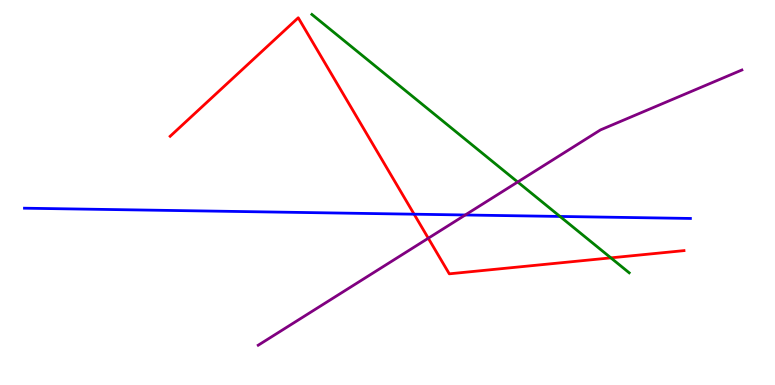[{'lines': ['blue', 'red'], 'intersections': [{'x': 5.34, 'y': 4.44}]}, {'lines': ['green', 'red'], 'intersections': [{'x': 7.88, 'y': 3.3}]}, {'lines': ['purple', 'red'], 'intersections': [{'x': 5.53, 'y': 3.81}]}, {'lines': ['blue', 'green'], 'intersections': [{'x': 7.23, 'y': 4.38}]}, {'lines': ['blue', 'purple'], 'intersections': [{'x': 6.0, 'y': 4.42}]}, {'lines': ['green', 'purple'], 'intersections': [{'x': 6.68, 'y': 5.27}]}]